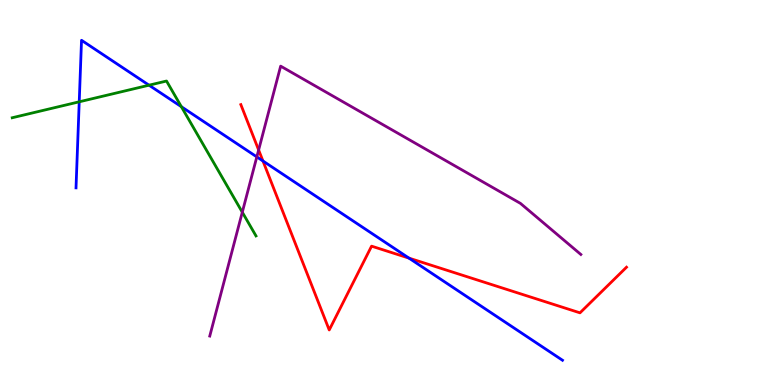[{'lines': ['blue', 'red'], 'intersections': [{'x': 3.39, 'y': 5.82}, {'x': 5.28, 'y': 3.3}]}, {'lines': ['green', 'red'], 'intersections': []}, {'lines': ['purple', 'red'], 'intersections': [{'x': 3.34, 'y': 6.1}]}, {'lines': ['blue', 'green'], 'intersections': [{'x': 1.02, 'y': 7.36}, {'x': 1.92, 'y': 7.79}, {'x': 2.34, 'y': 7.23}]}, {'lines': ['blue', 'purple'], 'intersections': [{'x': 3.31, 'y': 5.92}]}, {'lines': ['green', 'purple'], 'intersections': [{'x': 3.13, 'y': 4.49}]}]